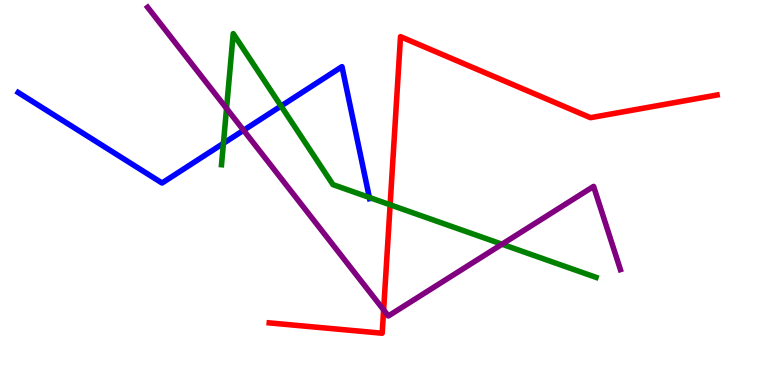[{'lines': ['blue', 'red'], 'intersections': []}, {'lines': ['green', 'red'], 'intersections': [{'x': 5.03, 'y': 4.68}]}, {'lines': ['purple', 'red'], 'intersections': [{'x': 4.95, 'y': 1.95}]}, {'lines': ['blue', 'green'], 'intersections': [{'x': 2.88, 'y': 6.28}, {'x': 3.63, 'y': 7.25}, {'x': 4.77, 'y': 4.87}]}, {'lines': ['blue', 'purple'], 'intersections': [{'x': 3.14, 'y': 6.62}]}, {'lines': ['green', 'purple'], 'intersections': [{'x': 2.92, 'y': 7.18}, {'x': 6.48, 'y': 3.66}]}]